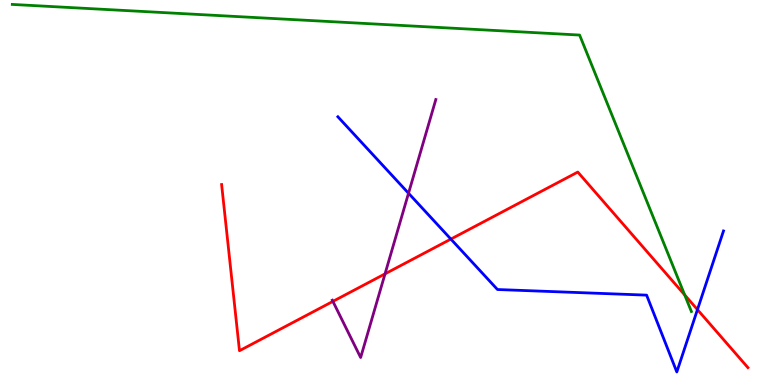[{'lines': ['blue', 'red'], 'intersections': [{'x': 5.82, 'y': 3.79}, {'x': 9.0, 'y': 1.96}]}, {'lines': ['green', 'red'], 'intersections': [{'x': 8.83, 'y': 2.34}]}, {'lines': ['purple', 'red'], 'intersections': [{'x': 4.3, 'y': 2.17}, {'x': 4.97, 'y': 2.89}]}, {'lines': ['blue', 'green'], 'intersections': []}, {'lines': ['blue', 'purple'], 'intersections': [{'x': 5.27, 'y': 4.98}]}, {'lines': ['green', 'purple'], 'intersections': []}]